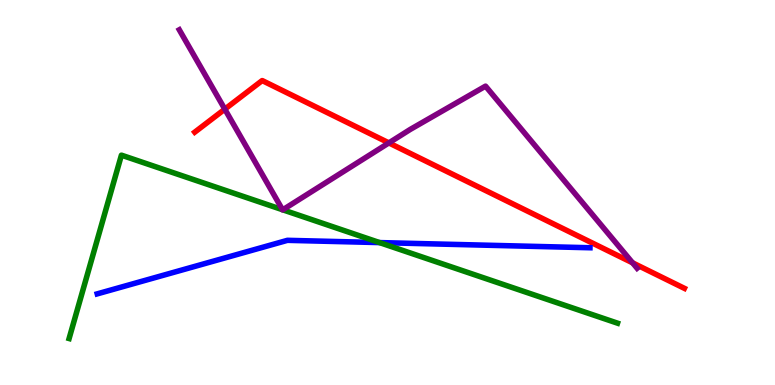[{'lines': ['blue', 'red'], 'intersections': []}, {'lines': ['green', 'red'], 'intersections': []}, {'lines': ['purple', 'red'], 'intersections': [{'x': 2.9, 'y': 7.16}, {'x': 5.02, 'y': 6.29}, {'x': 8.16, 'y': 3.17}]}, {'lines': ['blue', 'green'], 'intersections': [{'x': 4.9, 'y': 3.7}]}, {'lines': ['blue', 'purple'], 'intersections': []}, {'lines': ['green', 'purple'], 'intersections': [{'x': 3.65, 'y': 4.55}, {'x': 3.65, 'y': 4.55}]}]